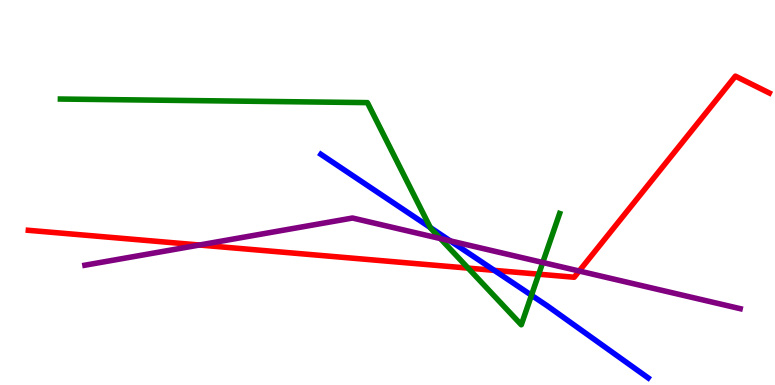[{'lines': ['blue', 'red'], 'intersections': [{'x': 6.38, 'y': 2.98}]}, {'lines': ['green', 'red'], 'intersections': [{'x': 6.04, 'y': 3.04}, {'x': 6.95, 'y': 2.88}]}, {'lines': ['purple', 'red'], 'intersections': [{'x': 2.57, 'y': 3.64}, {'x': 7.47, 'y': 2.96}]}, {'lines': ['blue', 'green'], 'intersections': [{'x': 5.55, 'y': 4.09}, {'x': 6.86, 'y': 2.33}]}, {'lines': ['blue', 'purple'], 'intersections': [{'x': 5.81, 'y': 3.74}]}, {'lines': ['green', 'purple'], 'intersections': [{'x': 5.68, 'y': 3.8}, {'x': 7.0, 'y': 3.18}]}]